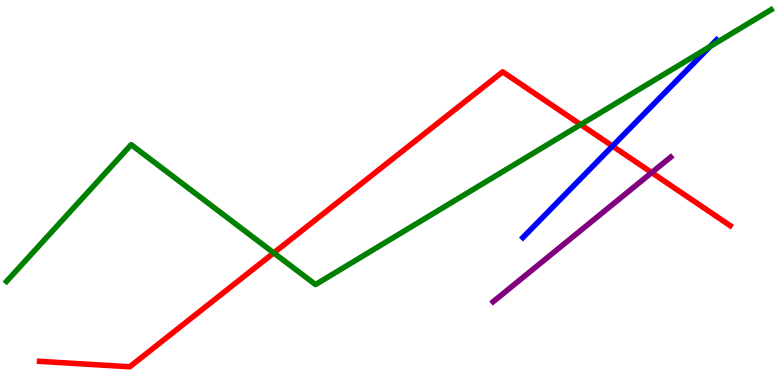[{'lines': ['blue', 'red'], 'intersections': [{'x': 7.9, 'y': 6.21}]}, {'lines': ['green', 'red'], 'intersections': [{'x': 3.53, 'y': 3.43}, {'x': 7.49, 'y': 6.76}]}, {'lines': ['purple', 'red'], 'intersections': [{'x': 8.41, 'y': 5.52}]}, {'lines': ['blue', 'green'], 'intersections': [{'x': 9.16, 'y': 8.79}]}, {'lines': ['blue', 'purple'], 'intersections': []}, {'lines': ['green', 'purple'], 'intersections': []}]